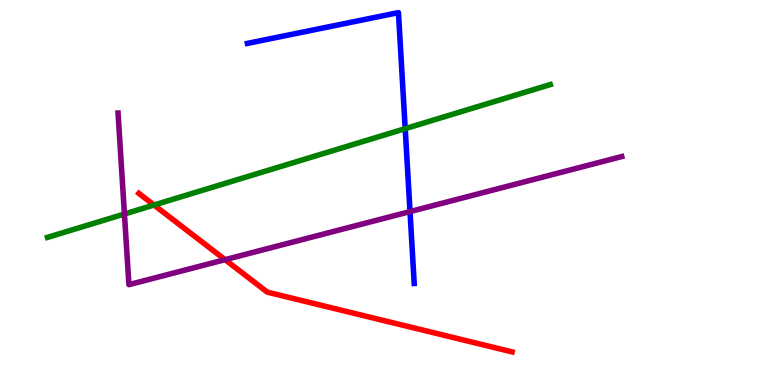[{'lines': ['blue', 'red'], 'intersections': []}, {'lines': ['green', 'red'], 'intersections': [{'x': 1.99, 'y': 4.67}]}, {'lines': ['purple', 'red'], 'intersections': [{'x': 2.9, 'y': 3.26}]}, {'lines': ['blue', 'green'], 'intersections': [{'x': 5.23, 'y': 6.66}]}, {'lines': ['blue', 'purple'], 'intersections': [{'x': 5.29, 'y': 4.5}]}, {'lines': ['green', 'purple'], 'intersections': [{'x': 1.61, 'y': 4.44}]}]